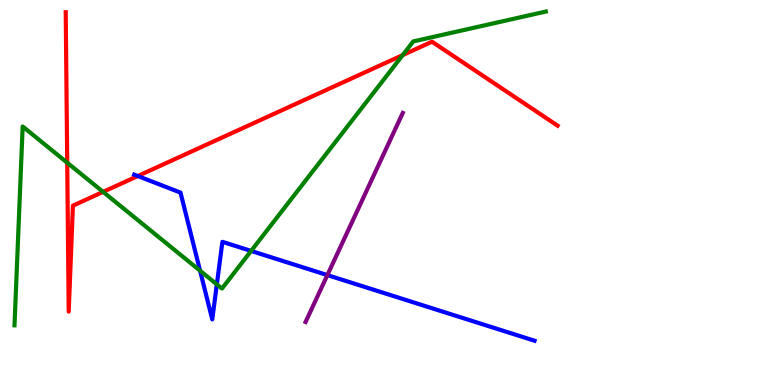[{'lines': ['blue', 'red'], 'intersections': [{'x': 1.78, 'y': 5.43}]}, {'lines': ['green', 'red'], 'intersections': [{'x': 0.867, 'y': 5.77}, {'x': 1.33, 'y': 5.02}, {'x': 5.2, 'y': 8.57}]}, {'lines': ['purple', 'red'], 'intersections': []}, {'lines': ['blue', 'green'], 'intersections': [{'x': 2.58, 'y': 2.97}, {'x': 2.8, 'y': 2.61}, {'x': 3.24, 'y': 3.48}]}, {'lines': ['blue', 'purple'], 'intersections': [{'x': 4.22, 'y': 2.85}]}, {'lines': ['green', 'purple'], 'intersections': []}]